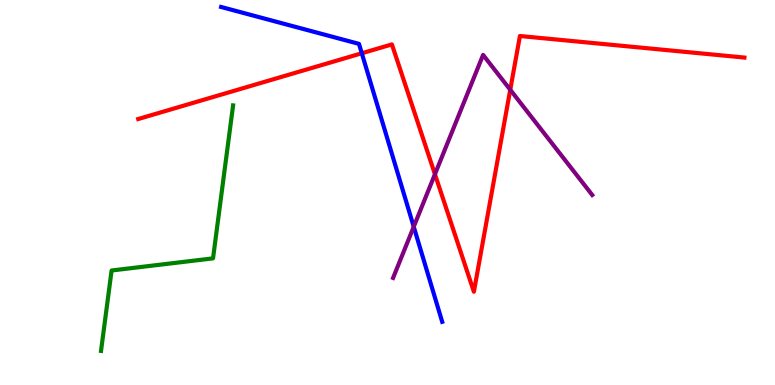[{'lines': ['blue', 'red'], 'intersections': [{'x': 4.67, 'y': 8.62}]}, {'lines': ['green', 'red'], 'intersections': []}, {'lines': ['purple', 'red'], 'intersections': [{'x': 5.61, 'y': 5.47}, {'x': 6.58, 'y': 7.67}]}, {'lines': ['blue', 'green'], 'intersections': []}, {'lines': ['blue', 'purple'], 'intersections': [{'x': 5.34, 'y': 4.11}]}, {'lines': ['green', 'purple'], 'intersections': []}]